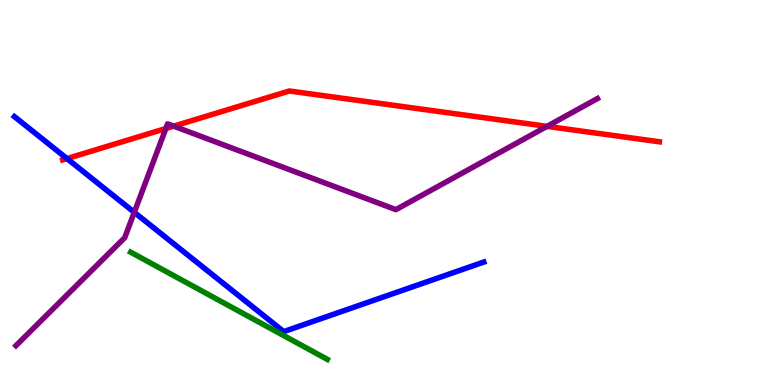[{'lines': ['blue', 'red'], 'intersections': [{'x': 0.864, 'y': 5.88}]}, {'lines': ['green', 'red'], 'intersections': []}, {'lines': ['purple', 'red'], 'intersections': [{'x': 2.14, 'y': 6.66}, {'x': 2.24, 'y': 6.72}, {'x': 7.06, 'y': 6.72}]}, {'lines': ['blue', 'green'], 'intersections': []}, {'lines': ['blue', 'purple'], 'intersections': [{'x': 1.73, 'y': 4.49}]}, {'lines': ['green', 'purple'], 'intersections': []}]